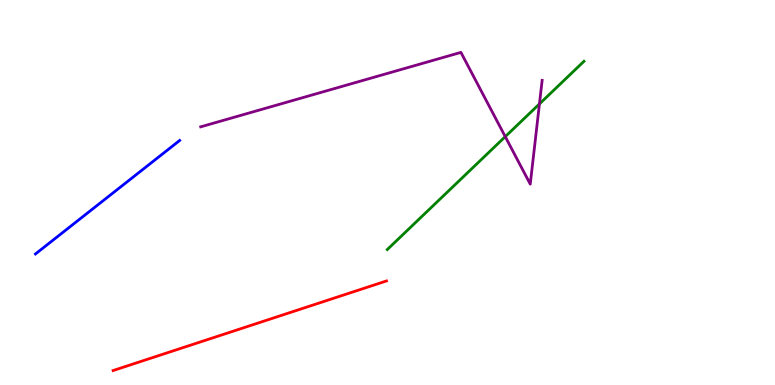[{'lines': ['blue', 'red'], 'intersections': []}, {'lines': ['green', 'red'], 'intersections': []}, {'lines': ['purple', 'red'], 'intersections': []}, {'lines': ['blue', 'green'], 'intersections': []}, {'lines': ['blue', 'purple'], 'intersections': []}, {'lines': ['green', 'purple'], 'intersections': [{'x': 6.52, 'y': 6.45}, {'x': 6.96, 'y': 7.3}]}]